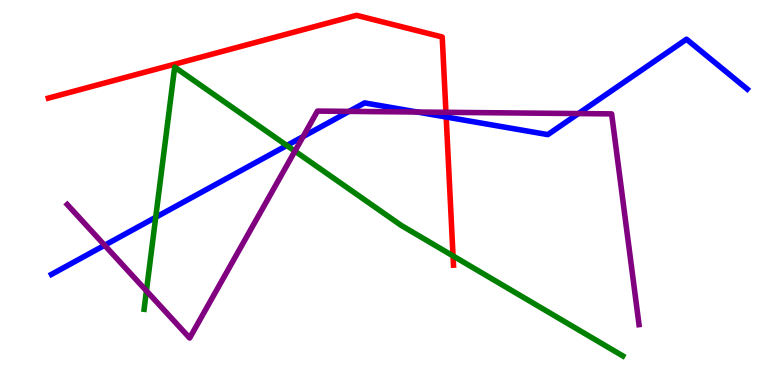[{'lines': ['blue', 'red'], 'intersections': [{'x': 5.76, 'y': 6.96}]}, {'lines': ['green', 'red'], 'intersections': [{'x': 5.85, 'y': 3.35}]}, {'lines': ['purple', 'red'], 'intersections': [{'x': 5.75, 'y': 7.08}]}, {'lines': ['blue', 'green'], 'intersections': [{'x': 2.01, 'y': 4.36}, {'x': 3.7, 'y': 6.22}]}, {'lines': ['blue', 'purple'], 'intersections': [{'x': 1.35, 'y': 3.63}, {'x': 3.91, 'y': 6.45}, {'x': 4.5, 'y': 7.11}, {'x': 5.39, 'y': 7.09}, {'x': 7.46, 'y': 7.05}]}, {'lines': ['green', 'purple'], 'intersections': [{'x': 1.89, 'y': 2.45}, {'x': 3.81, 'y': 6.07}]}]